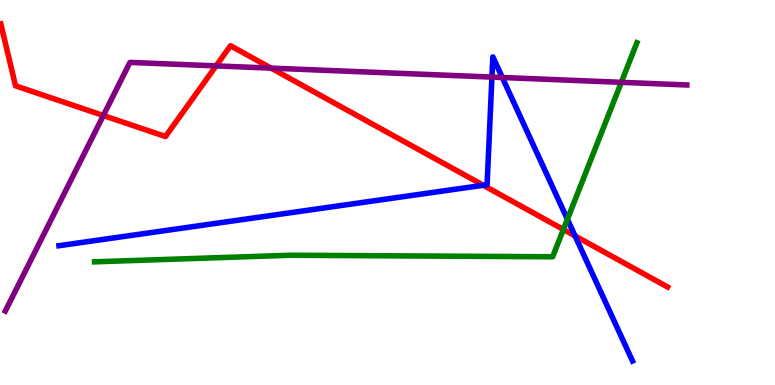[{'lines': ['blue', 'red'], 'intersections': [{'x': 6.24, 'y': 5.19}, {'x': 7.42, 'y': 3.87}]}, {'lines': ['green', 'red'], 'intersections': [{'x': 7.27, 'y': 4.04}]}, {'lines': ['purple', 'red'], 'intersections': [{'x': 1.33, 'y': 7.0}, {'x': 2.79, 'y': 8.29}, {'x': 3.5, 'y': 8.23}]}, {'lines': ['blue', 'green'], 'intersections': [{'x': 7.32, 'y': 4.3}]}, {'lines': ['blue', 'purple'], 'intersections': [{'x': 6.35, 'y': 8.0}, {'x': 6.48, 'y': 7.99}]}, {'lines': ['green', 'purple'], 'intersections': [{'x': 8.02, 'y': 7.86}]}]